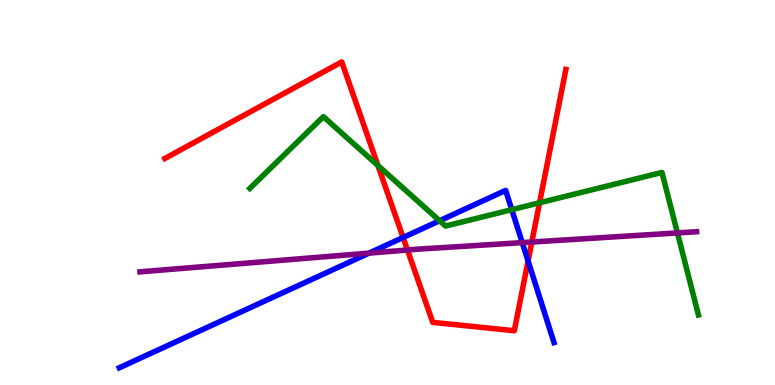[{'lines': ['blue', 'red'], 'intersections': [{'x': 5.2, 'y': 3.83}, {'x': 6.81, 'y': 3.22}]}, {'lines': ['green', 'red'], 'intersections': [{'x': 4.88, 'y': 5.7}, {'x': 6.96, 'y': 4.73}]}, {'lines': ['purple', 'red'], 'intersections': [{'x': 5.26, 'y': 3.51}, {'x': 6.86, 'y': 3.71}]}, {'lines': ['blue', 'green'], 'intersections': [{'x': 5.67, 'y': 4.27}, {'x': 6.6, 'y': 4.55}]}, {'lines': ['blue', 'purple'], 'intersections': [{'x': 4.76, 'y': 3.43}, {'x': 6.74, 'y': 3.7}]}, {'lines': ['green', 'purple'], 'intersections': [{'x': 8.74, 'y': 3.95}]}]